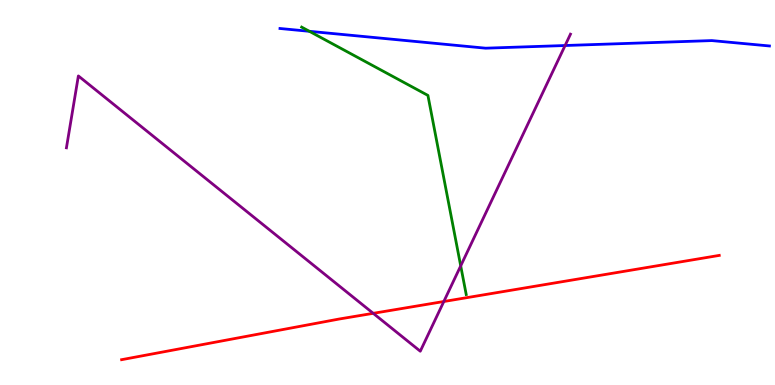[{'lines': ['blue', 'red'], 'intersections': []}, {'lines': ['green', 'red'], 'intersections': []}, {'lines': ['purple', 'red'], 'intersections': [{'x': 4.82, 'y': 1.86}, {'x': 5.73, 'y': 2.17}]}, {'lines': ['blue', 'green'], 'intersections': [{'x': 3.99, 'y': 9.19}]}, {'lines': ['blue', 'purple'], 'intersections': [{'x': 7.29, 'y': 8.82}]}, {'lines': ['green', 'purple'], 'intersections': [{'x': 5.94, 'y': 3.09}]}]